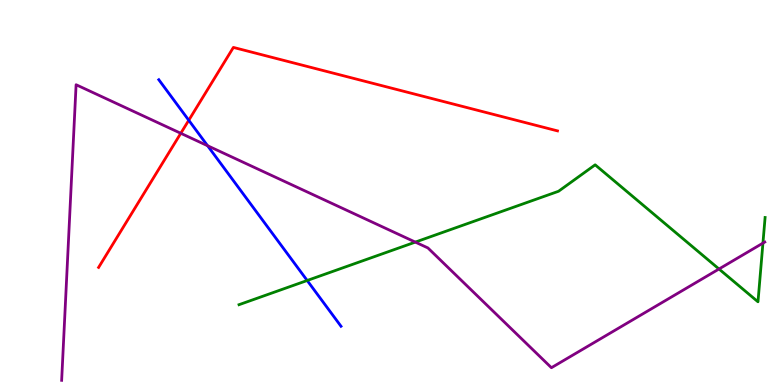[{'lines': ['blue', 'red'], 'intersections': [{'x': 2.44, 'y': 6.88}]}, {'lines': ['green', 'red'], 'intersections': []}, {'lines': ['purple', 'red'], 'intersections': [{'x': 2.33, 'y': 6.54}]}, {'lines': ['blue', 'green'], 'intersections': [{'x': 3.96, 'y': 2.71}]}, {'lines': ['blue', 'purple'], 'intersections': [{'x': 2.68, 'y': 6.21}]}, {'lines': ['green', 'purple'], 'intersections': [{'x': 5.36, 'y': 3.71}, {'x': 9.28, 'y': 3.01}, {'x': 9.84, 'y': 3.69}]}]